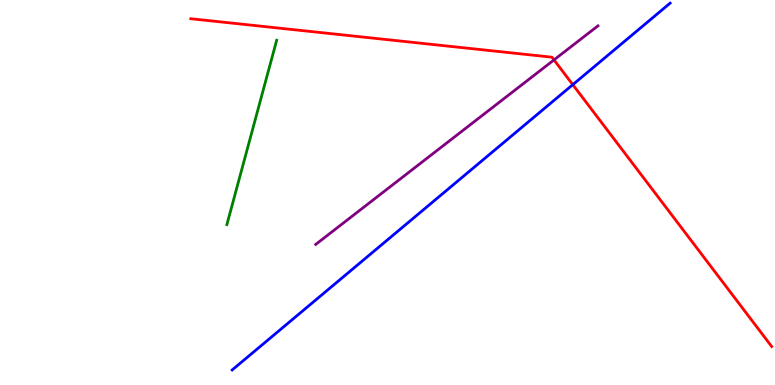[{'lines': ['blue', 'red'], 'intersections': [{'x': 7.39, 'y': 7.8}]}, {'lines': ['green', 'red'], 'intersections': []}, {'lines': ['purple', 'red'], 'intersections': [{'x': 7.15, 'y': 8.44}]}, {'lines': ['blue', 'green'], 'intersections': []}, {'lines': ['blue', 'purple'], 'intersections': []}, {'lines': ['green', 'purple'], 'intersections': []}]